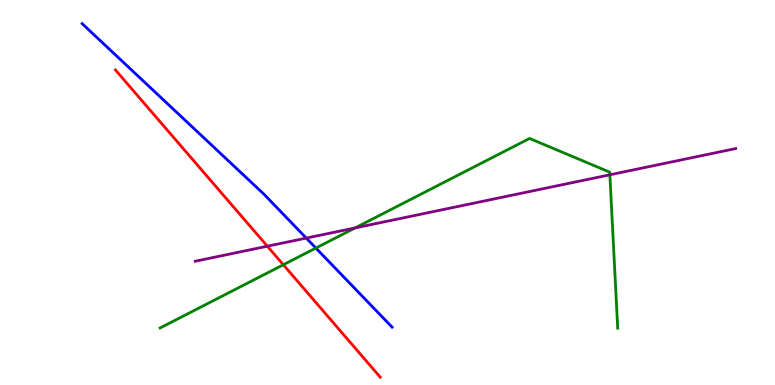[{'lines': ['blue', 'red'], 'intersections': []}, {'lines': ['green', 'red'], 'intersections': [{'x': 3.66, 'y': 3.12}]}, {'lines': ['purple', 'red'], 'intersections': [{'x': 3.45, 'y': 3.6}]}, {'lines': ['blue', 'green'], 'intersections': [{'x': 4.08, 'y': 3.56}]}, {'lines': ['blue', 'purple'], 'intersections': [{'x': 3.95, 'y': 3.82}]}, {'lines': ['green', 'purple'], 'intersections': [{'x': 4.58, 'y': 4.08}, {'x': 7.87, 'y': 5.46}]}]